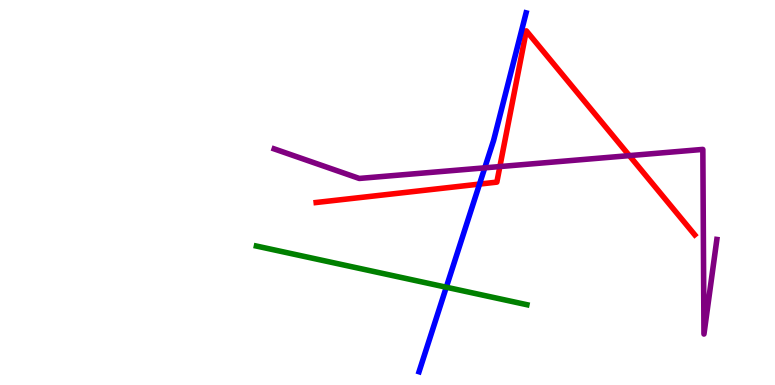[{'lines': ['blue', 'red'], 'intersections': [{'x': 6.19, 'y': 5.22}]}, {'lines': ['green', 'red'], 'intersections': []}, {'lines': ['purple', 'red'], 'intersections': [{'x': 6.45, 'y': 5.67}, {'x': 8.12, 'y': 5.96}]}, {'lines': ['blue', 'green'], 'intersections': [{'x': 5.76, 'y': 2.54}]}, {'lines': ['blue', 'purple'], 'intersections': [{'x': 6.25, 'y': 5.64}]}, {'lines': ['green', 'purple'], 'intersections': []}]